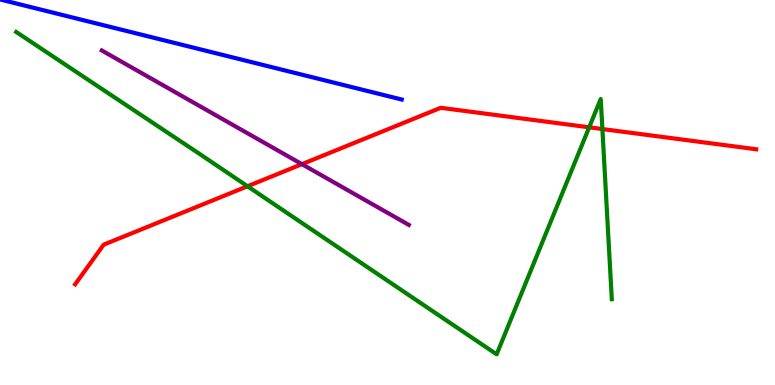[{'lines': ['blue', 'red'], 'intersections': []}, {'lines': ['green', 'red'], 'intersections': [{'x': 3.19, 'y': 5.16}, {'x': 7.6, 'y': 6.69}, {'x': 7.77, 'y': 6.65}]}, {'lines': ['purple', 'red'], 'intersections': [{'x': 3.9, 'y': 5.74}]}, {'lines': ['blue', 'green'], 'intersections': []}, {'lines': ['blue', 'purple'], 'intersections': []}, {'lines': ['green', 'purple'], 'intersections': []}]